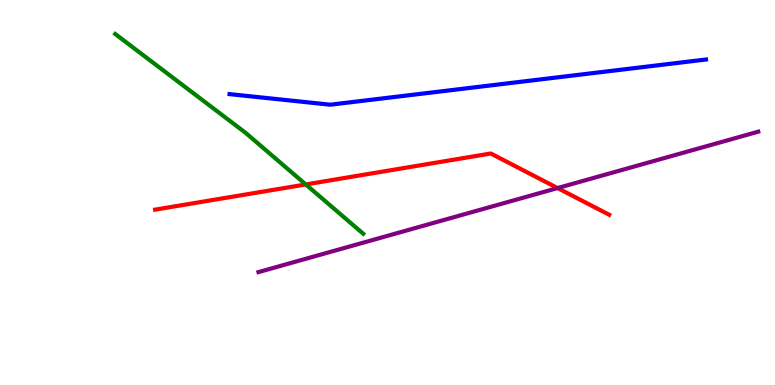[{'lines': ['blue', 'red'], 'intersections': []}, {'lines': ['green', 'red'], 'intersections': [{'x': 3.95, 'y': 5.21}]}, {'lines': ['purple', 'red'], 'intersections': [{'x': 7.19, 'y': 5.12}]}, {'lines': ['blue', 'green'], 'intersections': []}, {'lines': ['blue', 'purple'], 'intersections': []}, {'lines': ['green', 'purple'], 'intersections': []}]